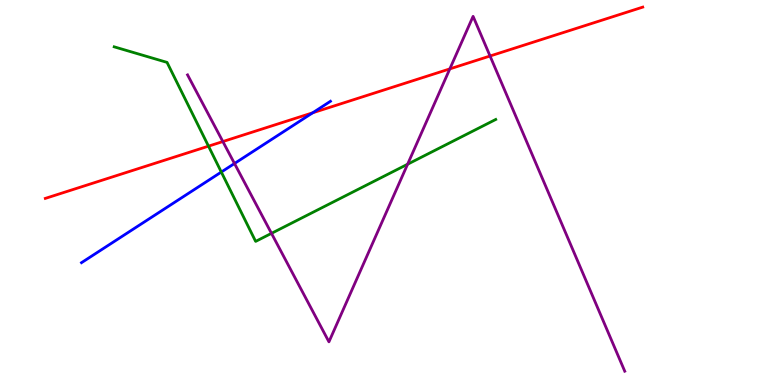[{'lines': ['blue', 'red'], 'intersections': [{'x': 4.03, 'y': 7.07}]}, {'lines': ['green', 'red'], 'intersections': [{'x': 2.69, 'y': 6.2}]}, {'lines': ['purple', 'red'], 'intersections': [{'x': 2.88, 'y': 6.32}, {'x': 5.8, 'y': 8.21}, {'x': 6.32, 'y': 8.55}]}, {'lines': ['blue', 'green'], 'intersections': [{'x': 2.86, 'y': 5.53}]}, {'lines': ['blue', 'purple'], 'intersections': [{'x': 3.03, 'y': 5.75}]}, {'lines': ['green', 'purple'], 'intersections': [{'x': 3.5, 'y': 3.94}, {'x': 5.26, 'y': 5.73}]}]